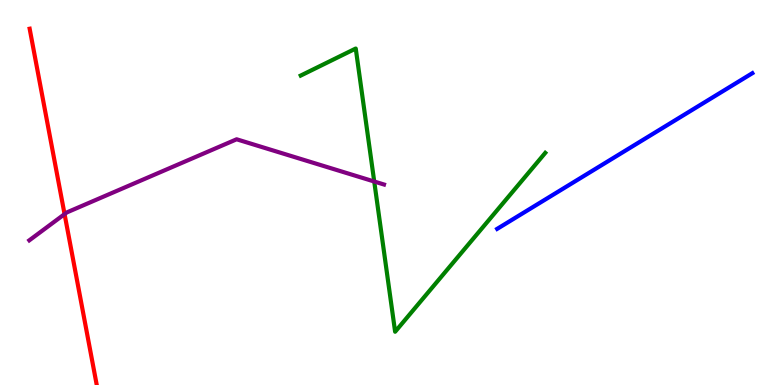[{'lines': ['blue', 'red'], 'intersections': []}, {'lines': ['green', 'red'], 'intersections': []}, {'lines': ['purple', 'red'], 'intersections': [{'x': 0.833, 'y': 4.44}]}, {'lines': ['blue', 'green'], 'intersections': []}, {'lines': ['blue', 'purple'], 'intersections': []}, {'lines': ['green', 'purple'], 'intersections': [{'x': 4.83, 'y': 5.29}]}]